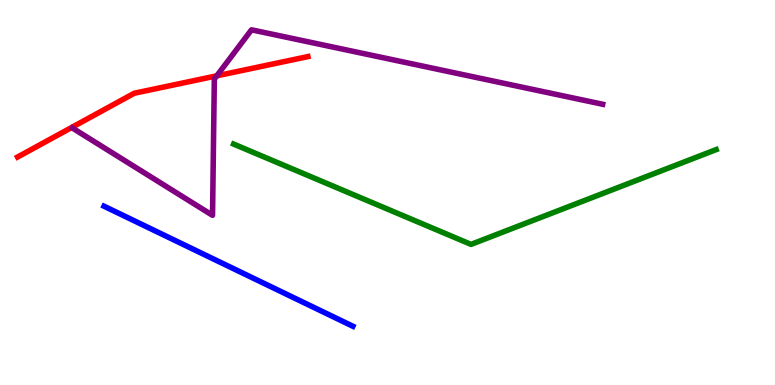[{'lines': ['blue', 'red'], 'intersections': []}, {'lines': ['green', 'red'], 'intersections': []}, {'lines': ['purple', 'red'], 'intersections': [{'x': 2.8, 'y': 8.03}]}, {'lines': ['blue', 'green'], 'intersections': []}, {'lines': ['blue', 'purple'], 'intersections': []}, {'lines': ['green', 'purple'], 'intersections': []}]